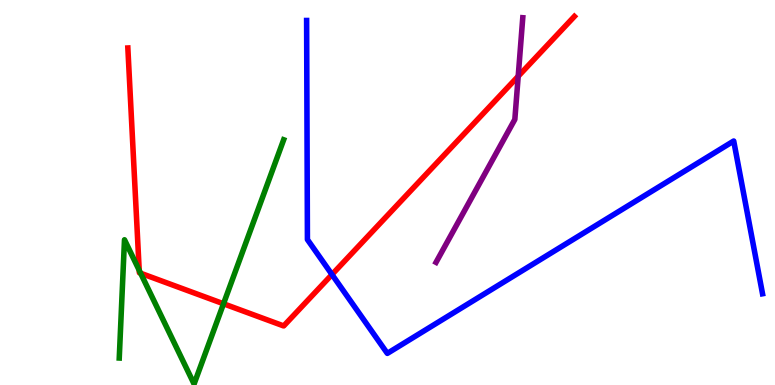[{'lines': ['blue', 'red'], 'intersections': [{'x': 4.28, 'y': 2.87}]}, {'lines': ['green', 'red'], 'intersections': [{'x': 1.8, 'y': 2.98}, {'x': 1.81, 'y': 2.9}, {'x': 2.88, 'y': 2.11}]}, {'lines': ['purple', 'red'], 'intersections': [{'x': 6.69, 'y': 8.02}]}, {'lines': ['blue', 'green'], 'intersections': []}, {'lines': ['blue', 'purple'], 'intersections': []}, {'lines': ['green', 'purple'], 'intersections': []}]